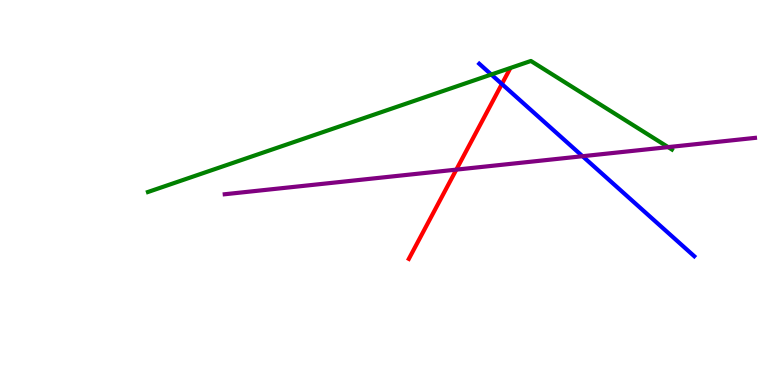[{'lines': ['blue', 'red'], 'intersections': [{'x': 6.48, 'y': 7.82}]}, {'lines': ['green', 'red'], 'intersections': []}, {'lines': ['purple', 'red'], 'intersections': [{'x': 5.89, 'y': 5.59}]}, {'lines': ['blue', 'green'], 'intersections': [{'x': 6.34, 'y': 8.06}]}, {'lines': ['blue', 'purple'], 'intersections': [{'x': 7.52, 'y': 5.94}]}, {'lines': ['green', 'purple'], 'intersections': [{'x': 8.62, 'y': 6.18}]}]